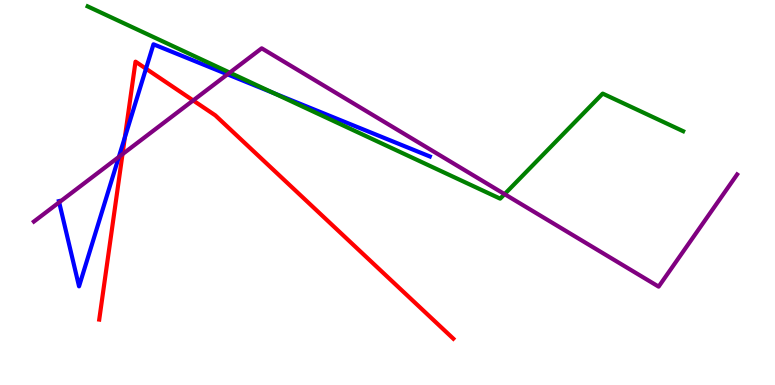[{'lines': ['blue', 'red'], 'intersections': [{'x': 1.61, 'y': 6.43}, {'x': 1.88, 'y': 8.22}]}, {'lines': ['green', 'red'], 'intersections': []}, {'lines': ['purple', 'red'], 'intersections': [{'x': 1.58, 'y': 6.0}, {'x': 2.49, 'y': 7.39}]}, {'lines': ['blue', 'green'], 'intersections': [{'x': 3.53, 'y': 7.58}]}, {'lines': ['blue', 'purple'], 'intersections': [{'x': 0.764, 'y': 4.74}, {'x': 1.53, 'y': 5.92}, {'x': 2.94, 'y': 8.07}]}, {'lines': ['green', 'purple'], 'intersections': [{'x': 2.96, 'y': 8.11}, {'x': 6.51, 'y': 4.96}]}]